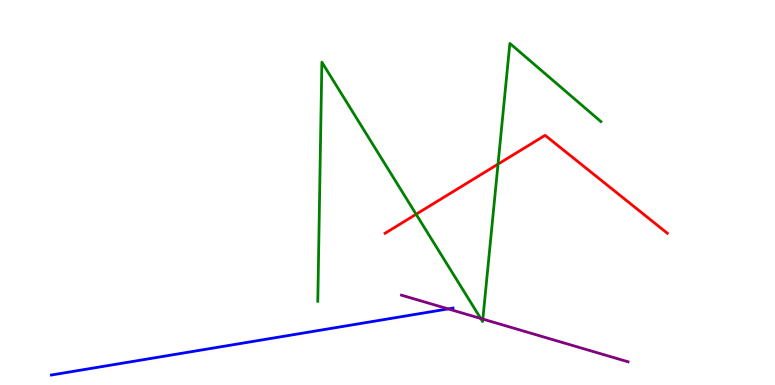[{'lines': ['blue', 'red'], 'intersections': []}, {'lines': ['green', 'red'], 'intersections': [{'x': 5.37, 'y': 4.43}, {'x': 6.43, 'y': 5.74}]}, {'lines': ['purple', 'red'], 'intersections': []}, {'lines': ['blue', 'green'], 'intersections': []}, {'lines': ['blue', 'purple'], 'intersections': [{'x': 5.78, 'y': 1.98}]}, {'lines': ['green', 'purple'], 'intersections': [{'x': 6.2, 'y': 1.73}, {'x': 6.23, 'y': 1.71}]}]